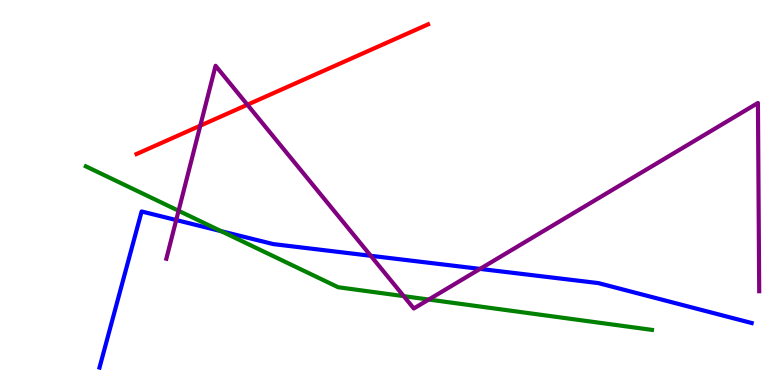[{'lines': ['blue', 'red'], 'intersections': []}, {'lines': ['green', 'red'], 'intersections': []}, {'lines': ['purple', 'red'], 'intersections': [{'x': 2.58, 'y': 6.74}, {'x': 3.19, 'y': 7.28}]}, {'lines': ['blue', 'green'], 'intersections': [{'x': 2.85, 'y': 4.0}]}, {'lines': ['blue', 'purple'], 'intersections': [{'x': 2.27, 'y': 4.28}, {'x': 4.78, 'y': 3.36}, {'x': 6.19, 'y': 3.02}]}, {'lines': ['green', 'purple'], 'intersections': [{'x': 2.3, 'y': 4.53}, {'x': 5.21, 'y': 2.31}, {'x': 5.53, 'y': 2.22}]}]